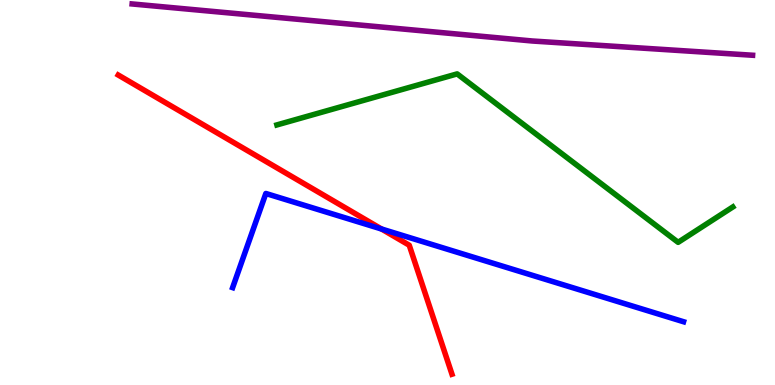[{'lines': ['blue', 'red'], 'intersections': [{'x': 4.92, 'y': 4.05}]}, {'lines': ['green', 'red'], 'intersections': []}, {'lines': ['purple', 'red'], 'intersections': []}, {'lines': ['blue', 'green'], 'intersections': []}, {'lines': ['blue', 'purple'], 'intersections': []}, {'lines': ['green', 'purple'], 'intersections': []}]